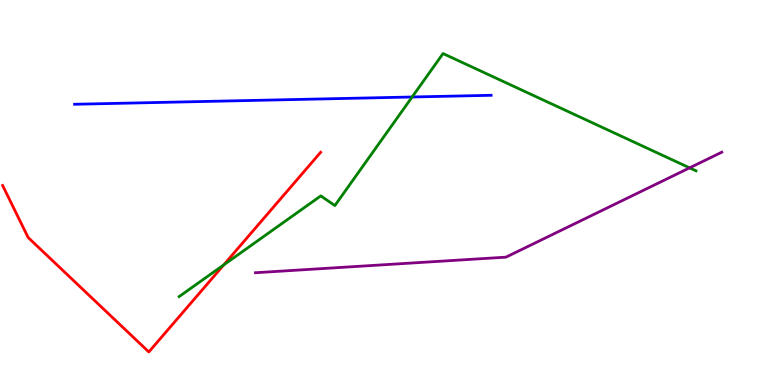[{'lines': ['blue', 'red'], 'intersections': []}, {'lines': ['green', 'red'], 'intersections': [{'x': 2.89, 'y': 3.12}]}, {'lines': ['purple', 'red'], 'intersections': []}, {'lines': ['blue', 'green'], 'intersections': [{'x': 5.32, 'y': 7.48}]}, {'lines': ['blue', 'purple'], 'intersections': []}, {'lines': ['green', 'purple'], 'intersections': [{'x': 8.9, 'y': 5.64}]}]